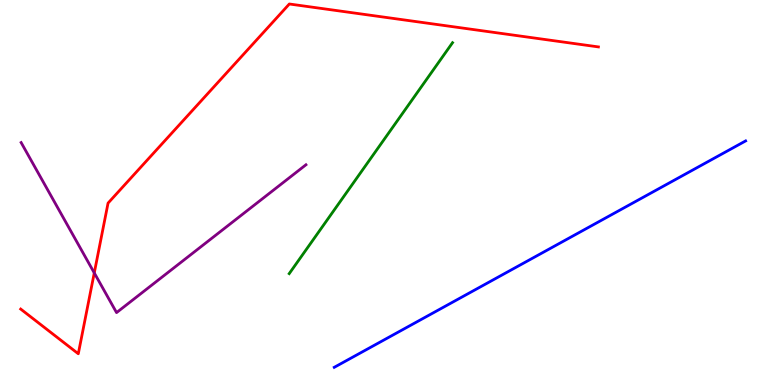[{'lines': ['blue', 'red'], 'intersections': []}, {'lines': ['green', 'red'], 'intersections': []}, {'lines': ['purple', 'red'], 'intersections': [{'x': 1.22, 'y': 2.91}]}, {'lines': ['blue', 'green'], 'intersections': []}, {'lines': ['blue', 'purple'], 'intersections': []}, {'lines': ['green', 'purple'], 'intersections': []}]